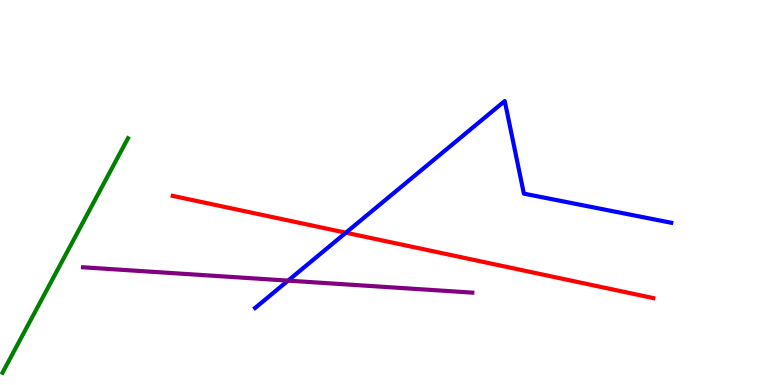[{'lines': ['blue', 'red'], 'intersections': [{'x': 4.46, 'y': 3.96}]}, {'lines': ['green', 'red'], 'intersections': []}, {'lines': ['purple', 'red'], 'intersections': []}, {'lines': ['blue', 'green'], 'intersections': []}, {'lines': ['blue', 'purple'], 'intersections': [{'x': 3.72, 'y': 2.71}]}, {'lines': ['green', 'purple'], 'intersections': []}]